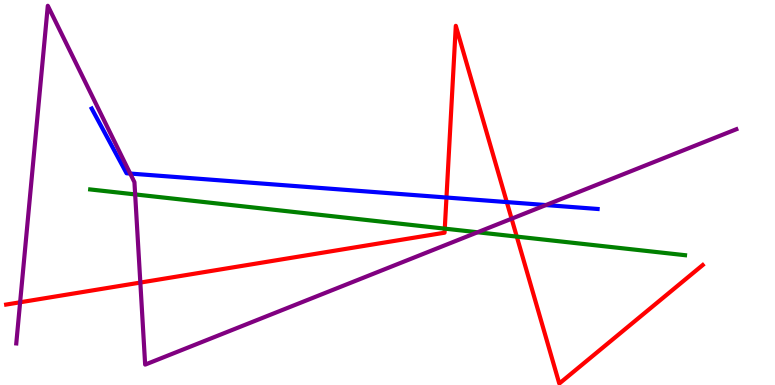[{'lines': ['blue', 'red'], 'intersections': [{'x': 5.76, 'y': 4.87}, {'x': 6.54, 'y': 4.75}]}, {'lines': ['green', 'red'], 'intersections': [{'x': 5.74, 'y': 4.06}, {'x': 6.67, 'y': 3.85}]}, {'lines': ['purple', 'red'], 'intersections': [{'x': 0.26, 'y': 2.15}, {'x': 1.81, 'y': 2.66}, {'x': 6.6, 'y': 4.32}]}, {'lines': ['blue', 'green'], 'intersections': []}, {'lines': ['blue', 'purple'], 'intersections': [{'x': 1.68, 'y': 5.49}, {'x': 7.04, 'y': 4.67}]}, {'lines': ['green', 'purple'], 'intersections': [{'x': 1.74, 'y': 4.95}, {'x': 6.16, 'y': 3.97}]}]